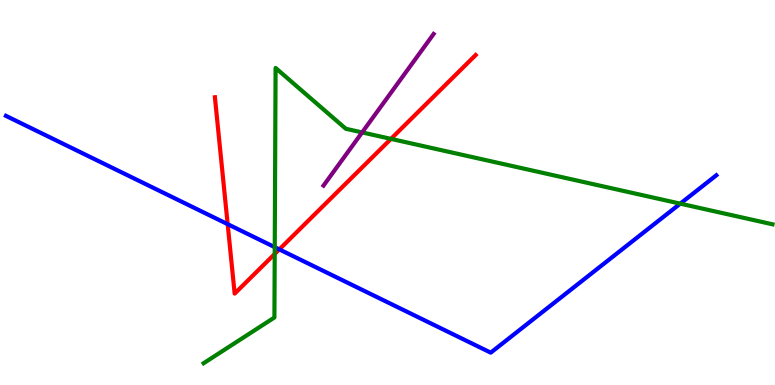[{'lines': ['blue', 'red'], 'intersections': [{'x': 2.94, 'y': 4.18}, {'x': 3.6, 'y': 3.52}]}, {'lines': ['green', 'red'], 'intersections': [{'x': 3.54, 'y': 3.4}, {'x': 5.04, 'y': 6.39}]}, {'lines': ['purple', 'red'], 'intersections': []}, {'lines': ['blue', 'green'], 'intersections': [{'x': 3.55, 'y': 3.58}, {'x': 8.78, 'y': 4.71}]}, {'lines': ['blue', 'purple'], 'intersections': []}, {'lines': ['green', 'purple'], 'intersections': [{'x': 4.67, 'y': 6.56}]}]